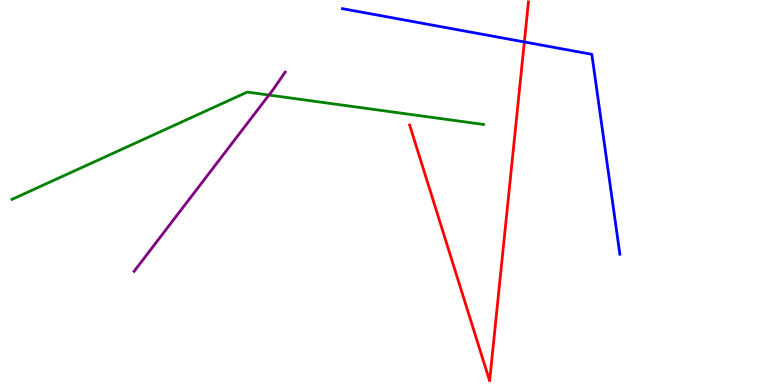[{'lines': ['blue', 'red'], 'intersections': [{'x': 6.77, 'y': 8.91}]}, {'lines': ['green', 'red'], 'intersections': []}, {'lines': ['purple', 'red'], 'intersections': []}, {'lines': ['blue', 'green'], 'intersections': []}, {'lines': ['blue', 'purple'], 'intersections': []}, {'lines': ['green', 'purple'], 'intersections': [{'x': 3.47, 'y': 7.53}]}]